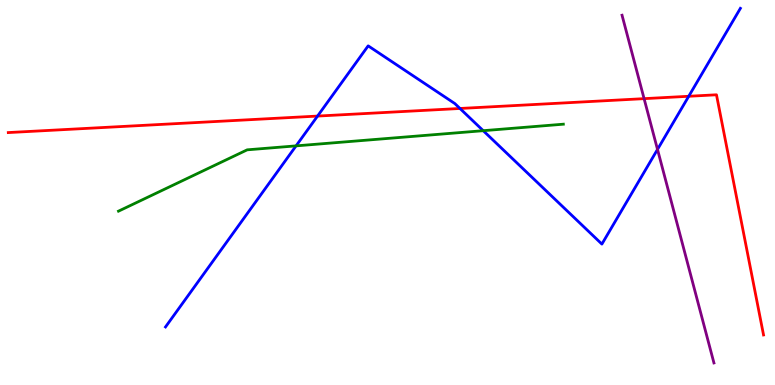[{'lines': ['blue', 'red'], 'intersections': [{'x': 4.1, 'y': 6.99}, {'x': 5.94, 'y': 7.18}, {'x': 8.89, 'y': 7.5}]}, {'lines': ['green', 'red'], 'intersections': []}, {'lines': ['purple', 'red'], 'intersections': [{'x': 8.31, 'y': 7.44}]}, {'lines': ['blue', 'green'], 'intersections': [{'x': 3.82, 'y': 6.21}, {'x': 6.24, 'y': 6.61}]}, {'lines': ['blue', 'purple'], 'intersections': [{'x': 8.48, 'y': 6.12}]}, {'lines': ['green', 'purple'], 'intersections': []}]